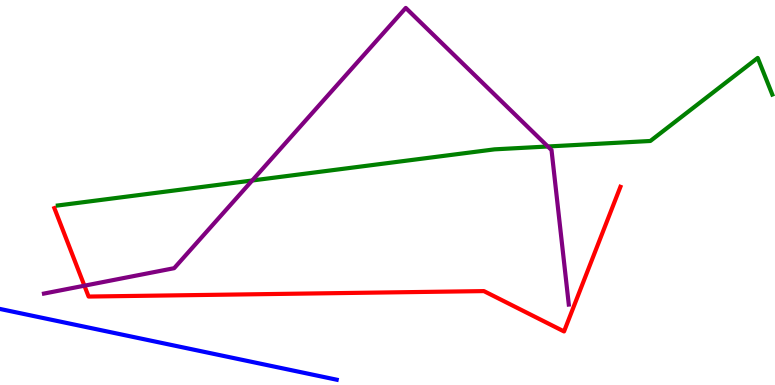[{'lines': ['blue', 'red'], 'intersections': []}, {'lines': ['green', 'red'], 'intersections': []}, {'lines': ['purple', 'red'], 'intersections': [{'x': 1.09, 'y': 2.58}]}, {'lines': ['blue', 'green'], 'intersections': []}, {'lines': ['blue', 'purple'], 'intersections': []}, {'lines': ['green', 'purple'], 'intersections': [{'x': 3.25, 'y': 5.31}, {'x': 7.07, 'y': 6.2}]}]